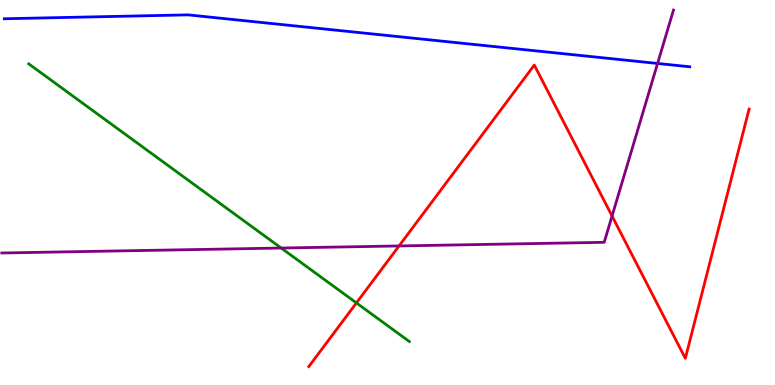[{'lines': ['blue', 'red'], 'intersections': []}, {'lines': ['green', 'red'], 'intersections': [{'x': 4.6, 'y': 2.13}]}, {'lines': ['purple', 'red'], 'intersections': [{'x': 5.15, 'y': 3.61}, {'x': 7.9, 'y': 4.39}]}, {'lines': ['blue', 'green'], 'intersections': []}, {'lines': ['blue', 'purple'], 'intersections': [{'x': 8.48, 'y': 8.35}]}, {'lines': ['green', 'purple'], 'intersections': [{'x': 3.63, 'y': 3.56}]}]